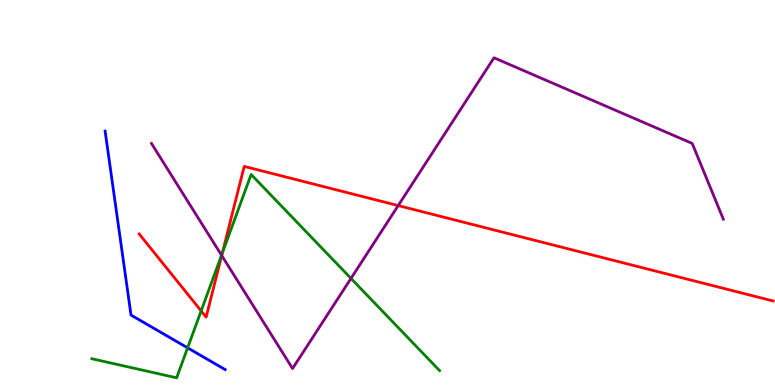[{'lines': ['blue', 'red'], 'intersections': []}, {'lines': ['green', 'red'], 'intersections': [{'x': 2.6, 'y': 1.93}, {'x': 2.87, 'y': 3.42}]}, {'lines': ['purple', 'red'], 'intersections': [{'x': 2.86, 'y': 3.36}, {'x': 5.14, 'y': 4.66}]}, {'lines': ['blue', 'green'], 'intersections': [{'x': 2.42, 'y': 0.965}]}, {'lines': ['blue', 'purple'], 'intersections': []}, {'lines': ['green', 'purple'], 'intersections': [{'x': 2.86, 'y': 3.37}, {'x': 4.53, 'y': 2.77}]}]